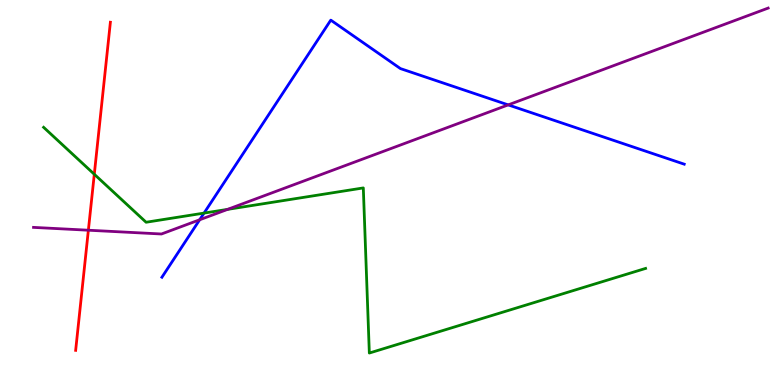[{'lines': ['blue', 'red'], 'intersections': []}, {'lines': ['green', 'red'], 'intersections': [{'x': 1.22, 'y': 5.47}]}, {'lines': ['purple', 'red'], 'intersections': [{'x': 1.14, 'y': 4.02}]}, {'lines': ['blue', 'green'], 'intersections': [{'x': 2.63, 'y': 4.47}]}, {'lines': ['blue', 'purple'], 'intersections': [{'x': 2.58, 'y': 4.29}, {'x': 6.56, 'y': 7.28}]}, {'lines': ['green', 'purple'], 'intersections': [{'x': 2.94, 'y': 4.56}]}]